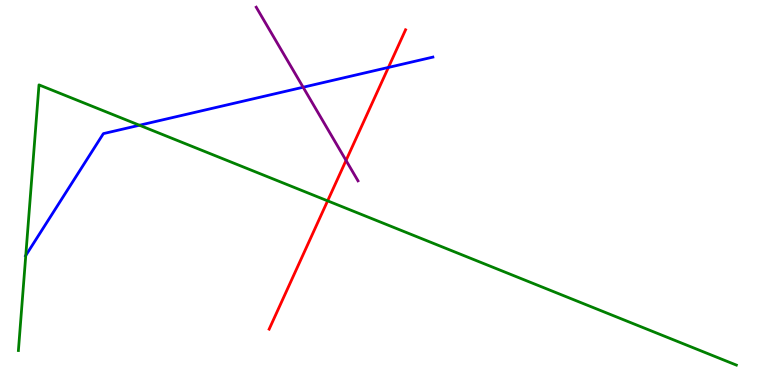[{'lines': ['blue', 'red'], 'intersections': [{'x': 5.01, 'y': 8.25}]}, {'lines': ['green', 'red'], 'intersections': [{'x': 4.23, 'y': 4.78}]}, {'lines': ['purple', 'red'], 'intersections': [{'x': 4.47, 'y': 5.83}]}, {'lines': ['blue', 'green'], 'intersections': [{'x': 0.333, 'y': 3.36}, {'x': 1.8, 'y': 6.75}]}, {'lines': ['blue', 'purple'], 'intersections': [{'x': 3.91, 'y': 7.73}]}, {'lines': ['green', 'purple'], 'intersections': []}]